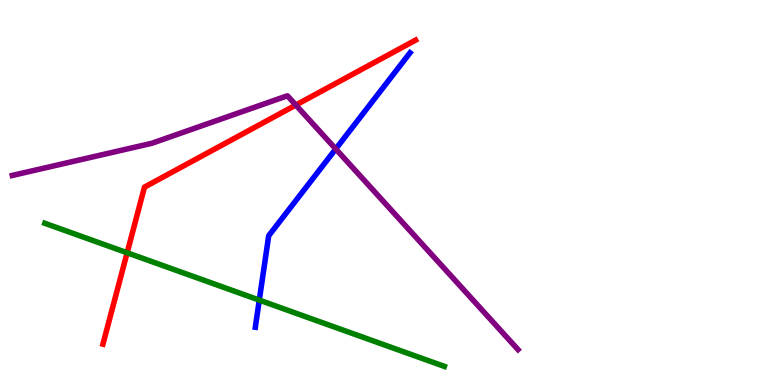[{'lines': ['blue', 'red'], 'intersections': []}, {'lines': ['green', 'red'], 'intersections': [{'x': 1.64, 'y': 3.43}]}, {'lines': ['purple', 'red'], 'intersections': [{'x': 3.82, 'y': 7.27}]}, {'lines': ['blue', 'green'], 'intersections': [{'x': 3.35, 'y': 2.21}]}, {'lines': ['blue', 'purple'], 'intersections': [{'x': 4.33, 'y': 6.13}]}, {'lines': ['green', 'purple'], 'intersections': []}]